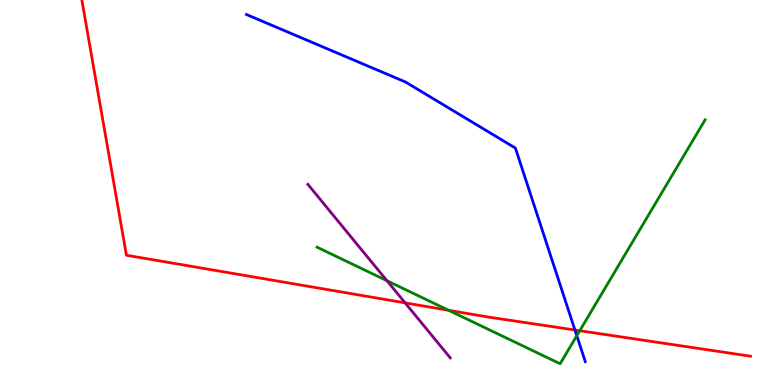[{'lines': ['blue', 'red'], 'intersections': [{'x': 7.42, 'y': 1.43}]}, {'lines': ['green', 'red'], 'intersections': [{'x': 5.79, 'y': 1.94}, {'x': 7.48, 'y': 1.41}]}, {'lines': ['purple', 'red'], 'intersections': [{'x': 5.23, 'y': 2.13}]}, {'lines': ['blue', 'green'], 'intersections': [{'x': 7.44, 'y': 1.28}]}, {'lines': ['blue', 'purple'], 'intersections': []}, {'lines': ['green', 'purple'], 'intersections': [{'x': 4.99, 'y': 2.71}]}]